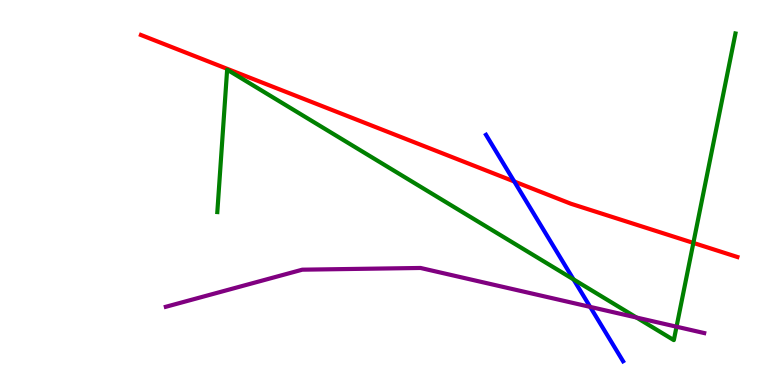[{'lines': ['blue', 'red'], 'intersections': [{'x': 6.64, 'y': 5.29}]}, {'lines': ['green', 'red'], 'intersections': [{'x': 8.95, 'y': 3.69}]}, {'lines': ['purple', 'red'], 'intersections': []}, {'lines': ['blue', 'green'], 'intersections': [{'x': 7.4, 'y': 2.74}]}, {'lines': ['blue', 'purple'], 'intersections': [{'x': 7.62, 'y': 2.03}]}, {'lines': ['green', 'purple'], 'intersections': [{'x': 8.21, 'y': 1.75}, {'x': 8.73, 'y': 1.51}]}]